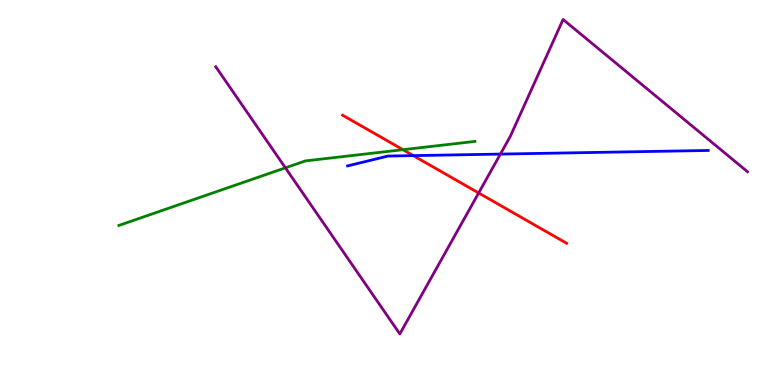[{'lines': ['blue', 'red'], 'intersections': [{'x': 5.33, 'y': 5.96}]}, {'lines': ['green', 'red'], 'intersections': [{'x': 5.2, 'y': 6.11}]}, {'lines': ['purple', 'red'], 'intersections': [{'x': 6.18, 'y': 4.99}]}, {'lines': ['blue', 'green'], 'intersections': []}, {'lines': ['blue', 'purple'], 'intersections': [{'x': 6.46, 'y': 6.0}]}, {'lines': ['green', 'purple'], 'intersections': [{'x': 3.68, 'y': 5.64}]}]